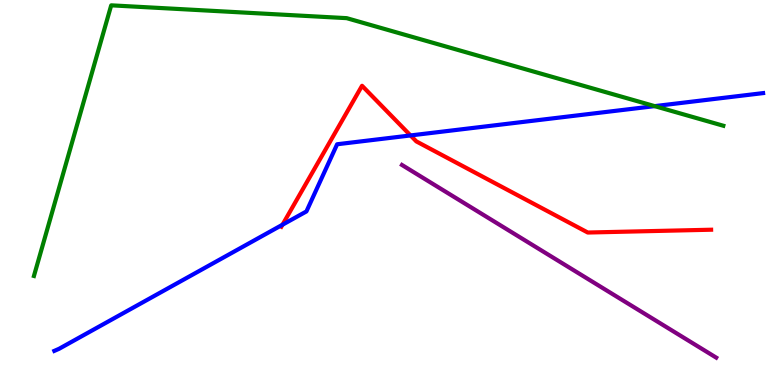[{'lines': ['blue', 'red'], 'intersections': [{'x': 3.64, 'y': 4.16}, {'x': 5.3, 'y': 6.48}]}, {'lines': ['green', 'red'], 'intersections': []}, {'lines': ['purple', 'red'], 'intersections': []}, {'lines': ['blue', 'green'], 'intersections': [{'x': 8.45, 'y': 7.24}]}, {'lines': ['blue', 'purple'], 'intersections': []}, {'lines': ['green', 'purple'], 'intersections': []}]